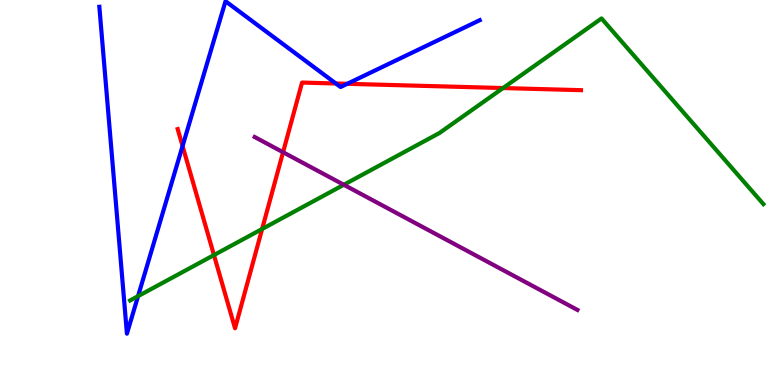[{'lines': ['blue', 'red'], 'intersections': [{'x': 2.36, 'y': 6.21}, {'x': 4.33, 'y': 7.83}, {'x': 4.48, 'y': 7.82}]}, {'lines': ['green', 'red'], 'intersections': [{'x': 2.76, 'y': 3.37}, {'x': 3.38, 'y': 4.05}, {'x': 6.49, 'y': 7.71}]}, {'lines': ['purple', 'red'], 'intersections': [{'x': 3.65, 'y': 6.05}]}, {'lines': ['blue', 'green'], 'intersections': [{'x': 1.78, 'y': 2.31}]}, {'lines': ['blue', 'purple'], 'intersections': []}, {'lines': ['green', 'purple'], 'intersections': [{'x': 4.44, 'y': 5.2}]}]